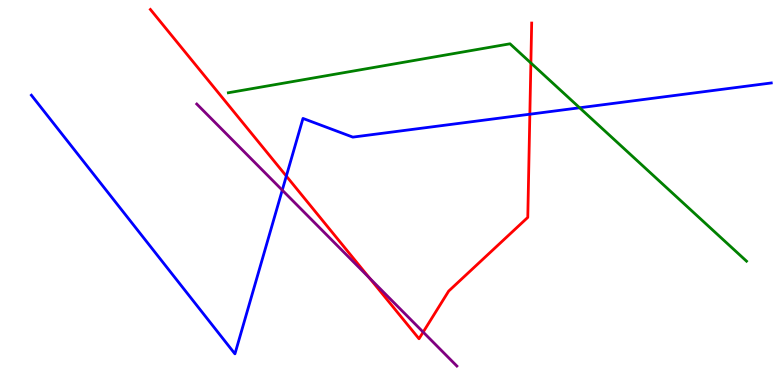[{'lines': ['blue', 'red'], 'intersections': [{'x': 3.69, 'y': 5.43}, {'x': 6.84, 'y': 7.03}]}, {'lines': ['green', 'red'], 'intersections': [{'x': 6.85, 'y': 8.36}]}, {'lines': ['purple', 'red'], 'intersections': [{'x': 4.77, 'y': 2.78}, {'x': 5.46, 'y': 1.37}]}, {'lines': ['blue', 'green'], 'intersections': [{'x': 7.48, 'y': 7.2}]}, {'lines': ['blue', 'purple'], 'intersections': [{'x': 3.64, 'y': 5.06}]}, {'lines': ['green', 'purple'], 'intersections': []}]